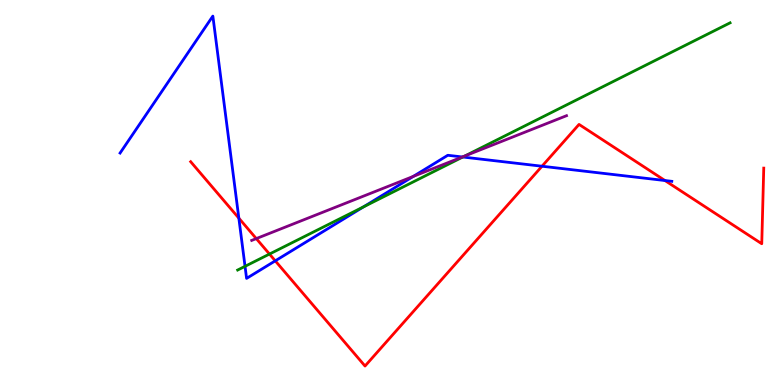[{'lines': ['blue', 'red'], 'intersections': [{'x': 3.08, 'y': 4.33}, {'x': 3.55, 'y': 3.22}, {'x': 6.99, 'y': 5.68}, {'x': 8.58, 'y': 5.31}]}, {'lines': ['green', 'red'], 'intersections': [{'x': 3.48, 'y': 3.4}]}, {'lines': ['purple', 'red'], 'intersections': [{'x': 3.31, 'y': 3.8}]}, {'lines': ['blue', 'green'], 'intersections': [{'x': 3.16, 'y': 3.08}, {'x': 4.69, 'y': 4.63}, {'x': 5.97, 'y': 5.92}]}, {'lines': ['blue', 'purple'], 'intersections': [{'x': 5.33, 'y': 5.42}, {'x': 5.97, 'y': 5.92}]}, {'lines': ['green', 'purple'], 'intersections': [{'x': 6.0, 'y': 5.95}]}]